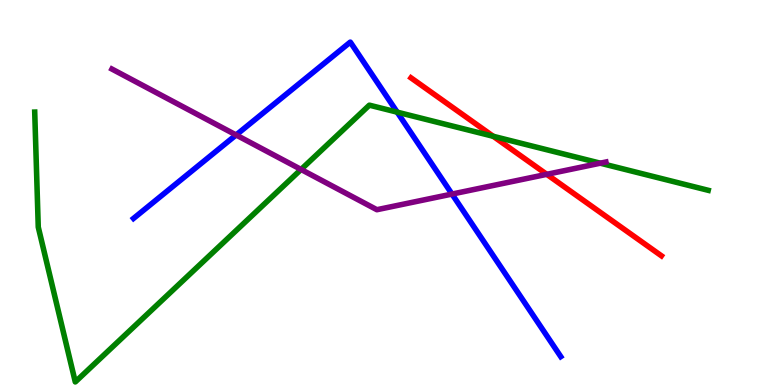[{'lines': ['blue', 'red'], 'intersections': []}, {'lines': ['green', 'red'], 'intersections': [{'x': 6.36, 'y': 6.46}]}, {'lines': ['purple', 'red'], 'intersections': [{'x': 7.06, 'y': 5.47}]}, {'lines': ['blue', 'green'], 'intersections': [{'x': 5.13, 'y': 7.09}]}, {'lines': ['blue', 'purple'], 'intersections': [{'x': 3.05, 'y': 6.49}, {'x': 5.83, 'y': 4.96}]}, {'lines': ['green', 'purple'], 'intersections': [{'x': 3.88, 'y': 5.6}, {'x': 7.75, 'y': 5.76}]}]